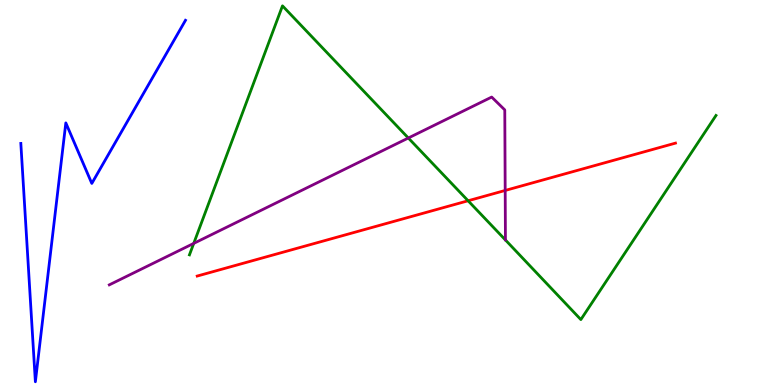[{'lines': ['blue', 'red'], 'intersections': []}, {'lines': ['green', 'red'], 'intersections': [{'x': 6.04, 'y': 4.79}]}, {'lines': ['purple', 'red'], 'intersections': [{'x': 6.52, 'y': 5.05}]}, {'lines': ['blue', 'green'], 'intersections': []}, {'lines': ['blue', 'purple'], 'intersections': []}, {'lines': ['green', 'purple'], 'intersections': [{'x': 2.5, 'y': 3.68}, {'x': 5.27, 'y': 6.42}]}]